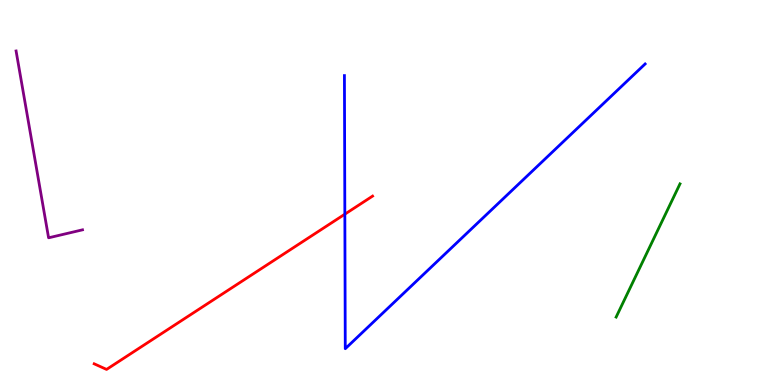[{'lines': ['blue', 'red'], 'intersections': [{'x': 4.45, 'y': 4.44}]}, {'lines': ['green', 'red'], 'intersections': []}, {'lines': ['purple', 'red'], 'intersections': []}, {'lines': ['blue', 'green'], 'intersections': []}, {'lines': ['blue', 'purple'], 'intersections': []}, {'lines': ['green', 'purple'], 'intersections': []}]